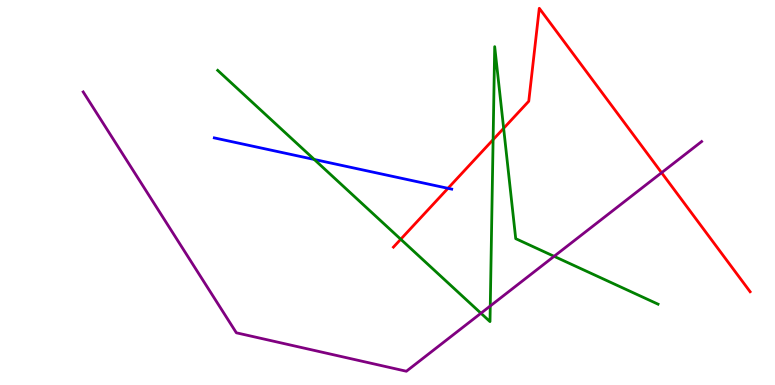[{'lines': ['blue', 'red'], 'intersections': [{'x': 5.78, 'y': 5.11}]}, {'lines': ['green', 'red'], 'intersections': [{'x': 5.17, 'y': 3.79}, {'x': 6.36, 'y': 6.37}, {'x': 6.5, 'y': 6.67}]}, {'lines': ['purple', 'red'], 'intersections': [{'x': 8.54, 'y': 5.51}]}, {'lines': ['blue', 'green'], 'intersections': [{'x': 4.05, 'y': 5.86}]}, {'lines': ['blue', 'purple'], 'intersections': []}, {'lines': ['green', 'purple'], 'intersections': [{'x': 6.21, 'y': 1.86}, {'x': 6.33, 'y': 2.05}, {'x': 7.15, 'y': 3.34}]}]